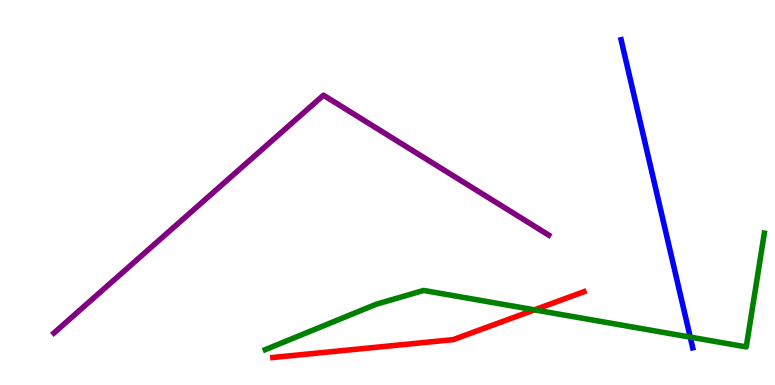[{'lines': ['blue', 'red'], 'intersections': []}, {'lines': ['green', 'red'], 'intersections': [{'x': 6.9, 'y': 1.95}]}, {'lines': ['purple', 'red'], 'intersections': []}, {'lines': ['blue', 'green'], 'intersections': [{'x': 8.91, 'y': 1.24}]}, {'lines': ['blue', 'purple'], 'intersections': []}, {'lines': ['green', 'purple'], 'intersections': []}]